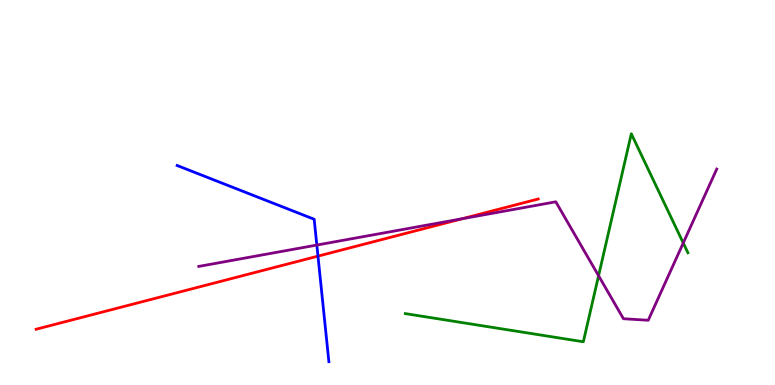[{'lines': ['blue', 'red'], 'intersections': [{'x': 4.1, 'y': 3.35}]}, {'lines': ['green', 'red'], 'intersections': []}, {'lines': ['purple', 'red'], 'intersections': [{'x': 5.96, 'y': 4.32}]}, {'lines': ['blue', 'green'], 'intersections': []}, {'lines': ['blue', 'purple'], 'intersections': [{'x': 4.09, 'y': 3.64}]}, {'lines': ['green', 'purple'], 'intersections': [{'x': 7.72, 'y': 2.84}, {'x': 8.82, 'y': 3.69}]}]